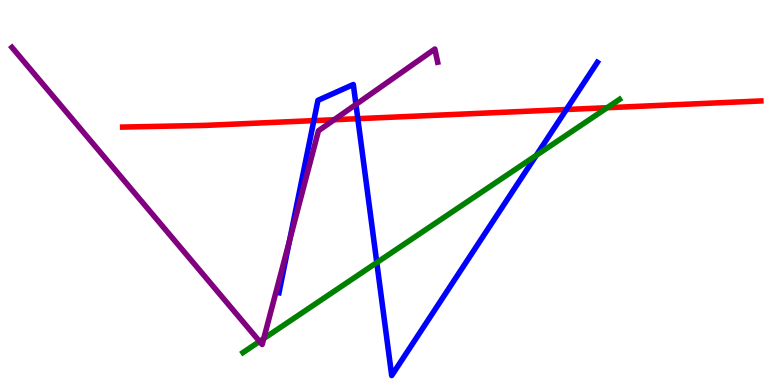[{'lines': ['blue', 'red'], 'intersections': [{'x': 4.05, 'y': 6.87}, {'x': 4.62, 'y': 6.92}, {'x': 7.31, 'y': 7.16}]}, {'lines': ['green', 'red'], 'intersections': [{'x': 7.83, 'y': 7.2}]}, {'lines': ['purple', 'red'], 'intersections': [{'x': 4.31, 'y': 6.89}]}, {'lines': ['blue', 'green'], 'intersections': [{'x': 4.86, 'y': 3.18}, {'x': 6.92, 'y': 5.96}]}, {'lines': ['blue', 'purple'], 'intersections': [{'x': 3.74, 'y': 3.75}, {'x': 4.59, 'y': 7.29}]}, {'lines': ['green', 'purple'], 'intersections': [{'x': 3.35, 'y': 1.13}, {'x': 3.4, 'y': 1.2}]}]